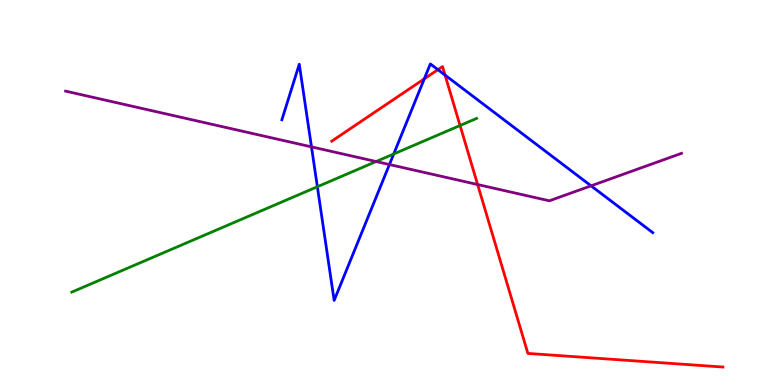[{'lines': ['blue', 'red'], 'intersections': [{'x': 5.47, 'y': 7.95}, {'x': 5.65, 'y': 8.19}, {'x': 5.74, 'y': 8.05}]}, {'lines': ['green', 'red'], 'intersections': [{'x': 5.94, 'y': 6.74}]}, {'lines': ['purple', 'red'], 'intersections': [{'x': 6.16, 'y': 5.21}]}, {'lines': ['blue', 'green'], 'intersections': [{'x': 4.09, 'y': 5.15}, {'x': 5.08, 'y': 6.0}]}, {'lines': ['blue', 'purple'], 'intersections': [{'x': 4.02, 'y': 6.19}, {'x': 5.02, 'y': 5.73}, {'x': 7.63, 'y': 5.17}]}, {'lines': ['green', 'purple'], 'intersections': [{'x': 4.85, 'y': 5.8}]}]